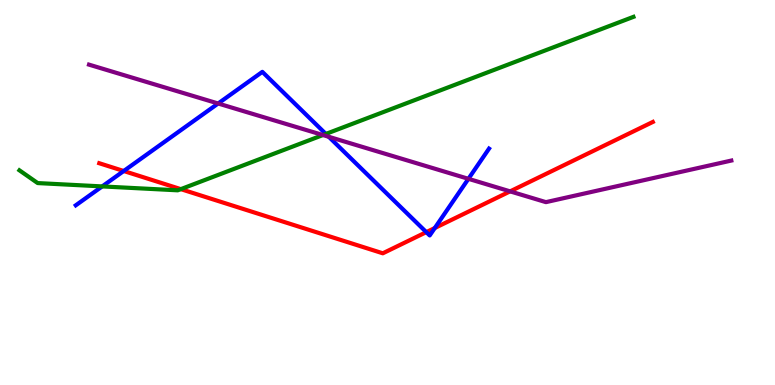[{'lines': ['blue', 'red'], 'intersections': [{'x': 1.6, 'y': 5.56}, {'x': 5.5, 'y': 3.97}, {'x': 5.61, 'y': 4.08}]}, {'lines': ['green', 'red'], 'intersections': [{'x': 2.33, 'y': 5.09}]}, {'lines': ['purple', 'red'], 'intersections': [{'x': 6.58, 'y': 5.03}]}, {'lines': ['blue', 'green'], 'intersections': [{'x': 1.32, 'y': 5.16}, {'x': 4.2, 'y': 6.52}]}, {'lines': ['blue', 'purple'], 'intersections': [{'x': 2.81, 'y': 7.31}, {'x': 4.24, 'y': 6.45}, {'x': 6.04, 'y': 5.36}]}, {'lines': ['green', 'purple'], 'intersections': [{'x': 4.17, 'y': 6.49}]}]